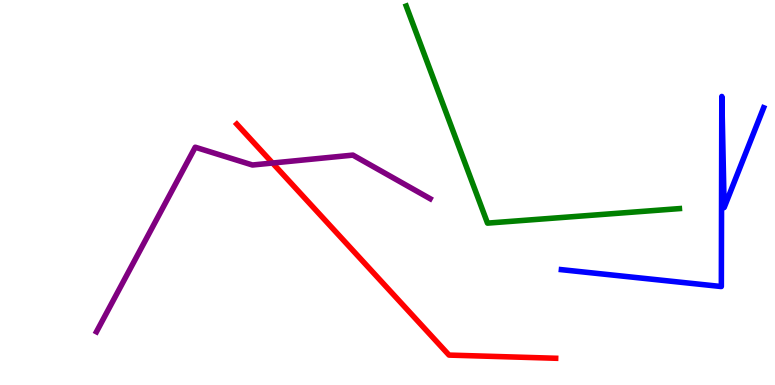[{'lines': ['blue', 'red'], 'intersections': []}, {'lines': ['green', 'red'], 'intersections': []}, {'lines': ['purple', 'red'], 'intersections': [{'x': 3.52, 'y': 5.77}]}, {'lines': ['blue', 'green'], 'intersections': []}, {'lines': ['blue', 'purple'], 'intersections': []}, {'lines': ['green', 'purple'], 'intersections': []}]